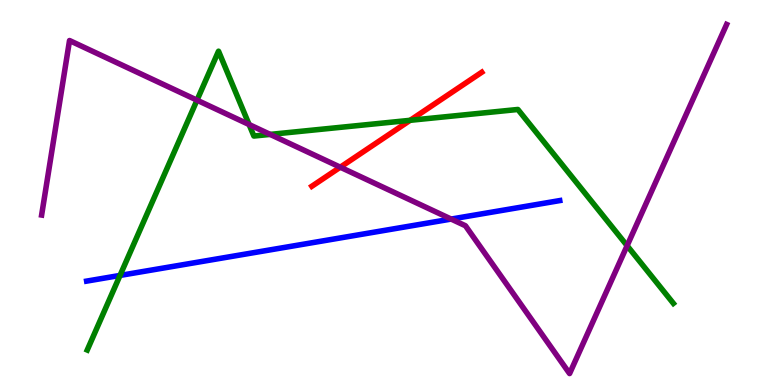[{'lines': ['blue', 'red'], 'intersections': []}, {'lines': ['green', 'red'], 'intersections': [{'x': 5.29, 'y': 6.88}]}, {'lines': ['purple', 'red'], 'intersections': [{'x': 4.39, 'y': 5.66}]}, {'lines': ['blue', 'green'], 'intersections': [{'x': 1.55, 'y': 2.85}]}, {'lines': ['blue', 'purple'], 'intersections': [{'x': 5.82, 'y': 4.31}]}, {'lines': ['green', 'purple'], 'intersections': [{'x': 2.54, 'y': 7.4}, {'x': 3.21, 'y': 6.77}, {'x': 3.49, 'y': 6.51}, {'x': 8.09, 'y': 3.62}]}]